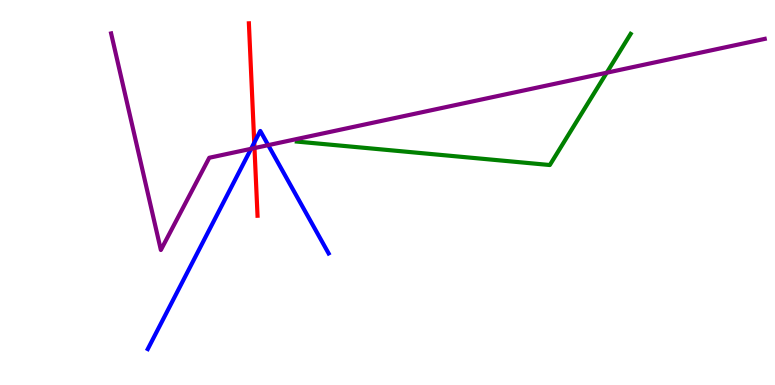[{'lines': ['blue', 'red'], 'intersections': [{'x': 3.28, 'y': 6.29}]}, {'lines': ['green', 'red'], 'intersections': []}, {'lines': ['purple', 'red'], 'intersections': [{'x': 3.28, 'y': 6.15}]}, {'lines': ['blue', 'green'], 'intersections': []}, {'lines': ['blue', 'purple'], 'intersections': [{'x': 3.24, 'y': 6.13}, {'x': 3.46, 'y': 6.23}]}, {'lines': ['green', 'purple'], 'intersections': [{'x': 7.83, 'y': 8.11}]}]